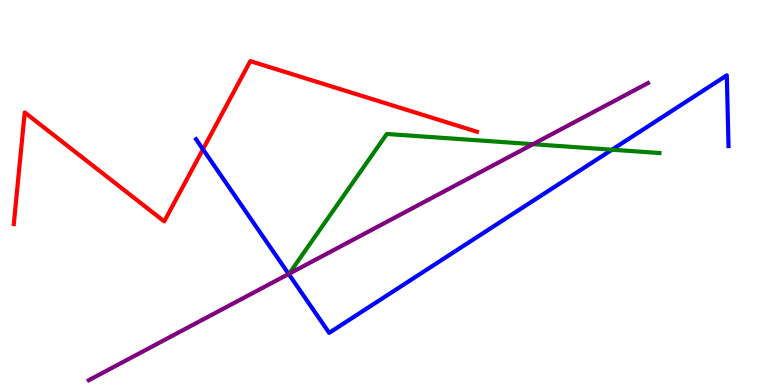[{'lines': ['blue', 'red'], 'intersections': [{'x': 2.62, 'y': 6.12}]}, {'lines': ['green', 'red'], 'intersections': []}, {'lines': ['purple', 'red'], 'intersections': []}, {'lines': ['blue', 'green'], 'intersections': [{'x': 7.9, 'y': 6.11}]}, {'lines': ['blue', 'purple'], 'intersections': [{'x': 3.73, 'y': 2.88}]}, {'lines': ['green', 'purple'], 'intersections': [{'x': 6.88, 'y': 6.25}]}]